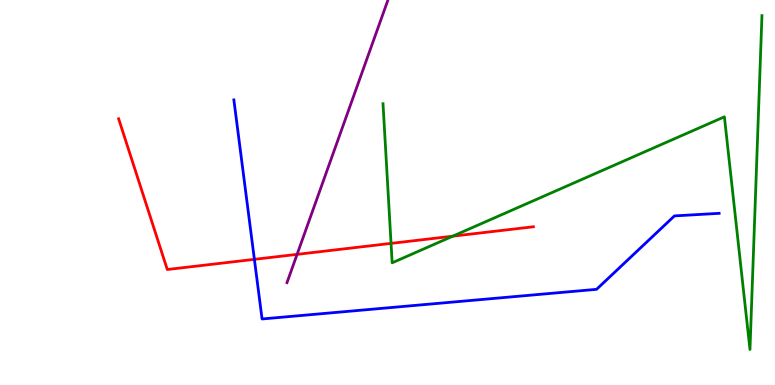[{'lines': ['blue', 'red'], 'intersections': [{'x': 3.28, 'y': 3.26}]}, {'lines': ['green', 'red'], 'intersections': [{'x': 5.05, 'y': 3.68}, {'x': 5.84, 'y': 3.87}]}, {'lines': ['purple', 'red'], 'intersections': [{'x': 3.83, 'y': 3.39}]}, {'lines': ['blue', 'green'], 'intersections': []}, {'lines': ['blue', 'purple'], 'intersections': []}, {'lines': ['green', 'purple'], 'intersections': []}]